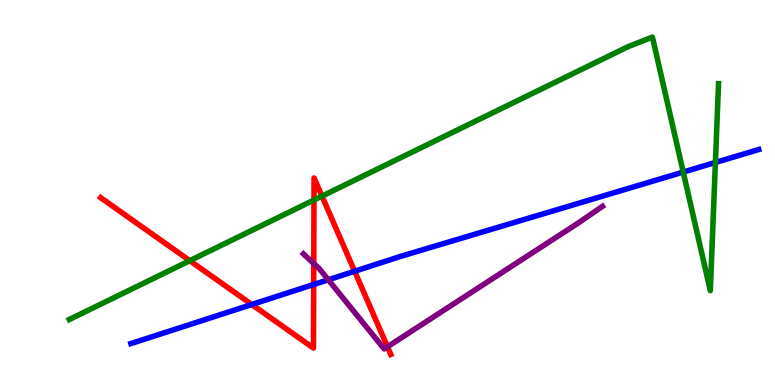[{'lines': ['blue', 'red'], 'intersections': [{'x': 3.25, 'y': 2.09}, {'x': 4.05, 'y': 2.61}, {'x': 4.58, 'y': 2.95}]}, {'lines': ['green', 'red'], 'intersections': [{'x': 2.45, 'y': 3.23}, {'x': 4.05, 'y': 4.8}, {'x': 4.15, 'y': 4.91}]}, {'lines': ['purple', 'red'], 'intersections': [{'x': 4.05, 'y': 3.16}, {'x': 5.0, 'y': 0.992}]}, {'lines': ['blue', 'green'], 'intersections': [{'x': 8.82, 'y': 5.53}, {'x': 9.23, 'y': 5.78}]}, {'lines': ['blue', 'purple'], 'intersections': [{'x': 4.24, 'y': 2.73}]}, {'lines': ['green', 'purple'], 'intersections': []}]